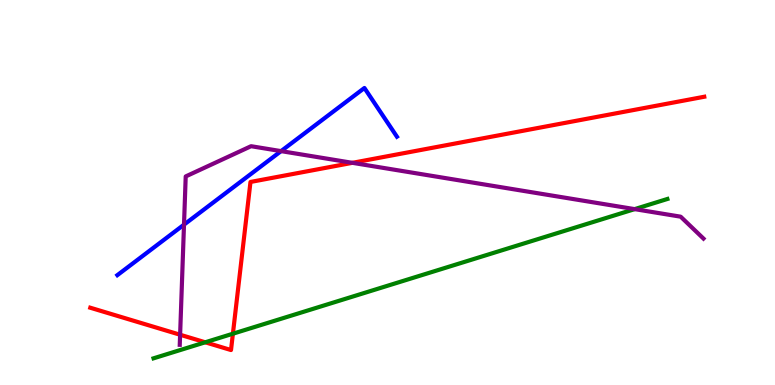[{'lines': ['blue', 'red'], 'intersections': []}, {'lines': ['green', 'red'], 'intersections': [{'x': 2.65, 'y': 1.11}, {'x': 3.01, 'y': 1.33}]}, {'lines': ['purple', 'red'], 'intersections': [{'x': 2.32, 'y': 1.31}, {'x': 4.55, 'y': 5.77}]}, {'lines': ['blue', 'green'], 'intersections': []}, {'lines': ['blue', 'purple'], 'intersections': [{'x': 2.37, 'y': 4.16}, {'x': 3.63, 'y': 6.07}]}, {'lines': ['green', 'purple'], 'intersections': [{'x': 8.19, 'y': 4.57}]}]